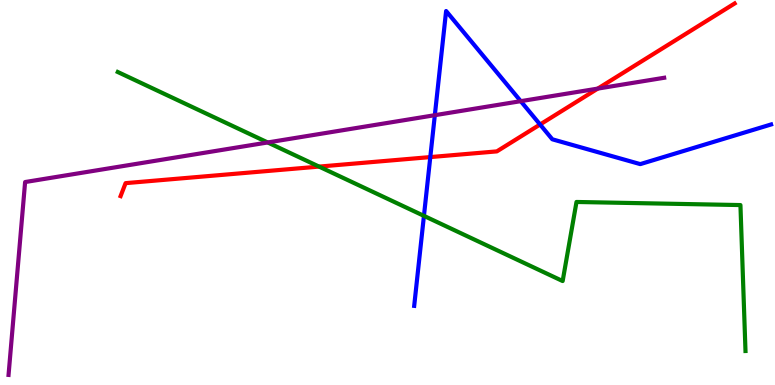[{'lines': ['blue', 'red'], 'intersections': [{'x': 5.55, 'y': 5.92}, {'x': 6.97, 'y': 6.77}]}, {'lines': ['green', 'red'], 'intersections': [{'x': 4.12, 'y': 5.67}]}, {'lines': ['purple', 'red'], 'intersections': [{'x': 7.71, 'y': 7.7}]}, {'lines': ['blue', 'green'], 'intersections': [{'x': 5.47, 'y': 4.39}]}, {'lines': ['blue', 'purple'], 'intersections': [{'x': 5.61, 'y': 7.01}, {'x': 6.72, 'y': 7.37}]}, {'lines': ['green', 'purple'], 'intersections': [{'x': 3.45, 'y': 6.3}]}]